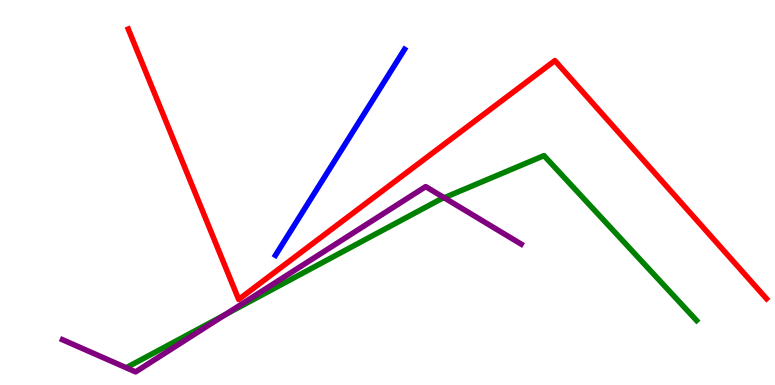[{'lines': ['blue', 'red'], 'intersections': []}, {'lines': ['green', 'red'], 'intersections': []}, {'lines': ['purple', 'red'], 'intersections': []}, {'lines': ['blue', 'green'], 'intersections': []}, {'lines': ['blue', 'purple'], 'intersections': []}, {'lines': ['green', 'purple'], 'intersections': [{'x': 2.9, 'y': 1.82}, {'x': 5.73, 'y': 4.86}]}]